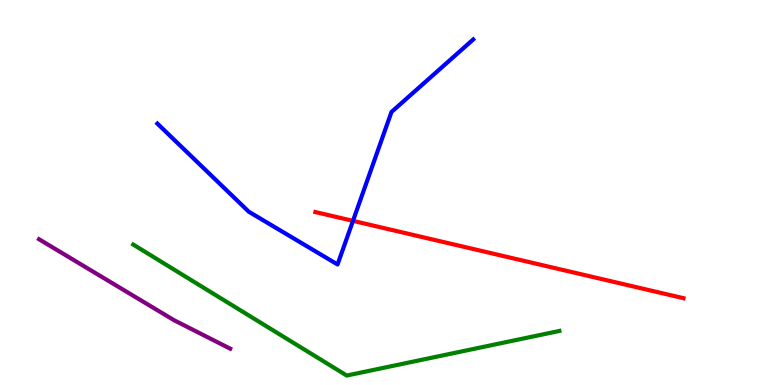[{'lines': ['blue', 'red'], 'intersections': [{'x': 4.55, 'y': 4.26}]}, {'lines': ['green', 'red'], 'intersections': []}, {'lines': ['purple', 'red'], 'intersections': []}, {'lines': ['blue', 'green'], 'intersections': []}, {'lines': ['blue', 'purple'], 'intersections': []}, {'lines': ['green', 'purple'], 'intersections': []}]